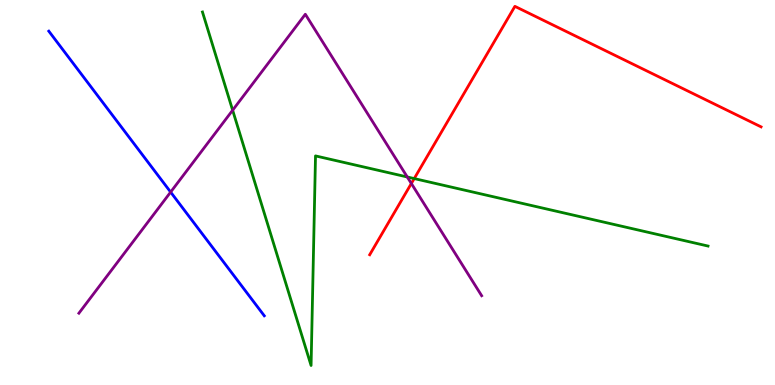[{'lines': ['blue', 'red'], 'intersections': []}, {'lines': ['green', 'red'], 'intersections': [{'x': 5.34, 'y': 5.36}]}, {'lines': ['purple', 'red'], 'intersections': [{'x': 5.31, 'y': 5.23}]}, {'lines': ['blue', 'green'], 'intersections': []}, {'lines': ['blue', 'purple'], 'intersections': [{'x': 2.2, 'y': 5.01}]}, {'lines': ['green', 'purple'], 'intersections': [{'x': 3.0, 'y': 7.14}, {'x': 5.26, 'y': 5.4}]}]